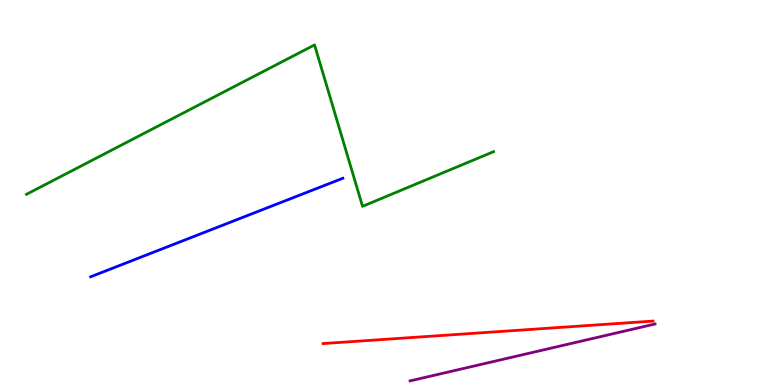[{'lines': ['blue', 'red'], 'intersections': []}, {'lines': ['green', 'red'], 'intersections': []}, {'lines': ['purple', 'red'], 'intersections': []}, {'lines': ['blue', 'green'], 'intersections': []}, {'lines': ['blue', 'purple'], 'intersections': []}, {'lines': ['green', 'purple'], 'intersections': []}]